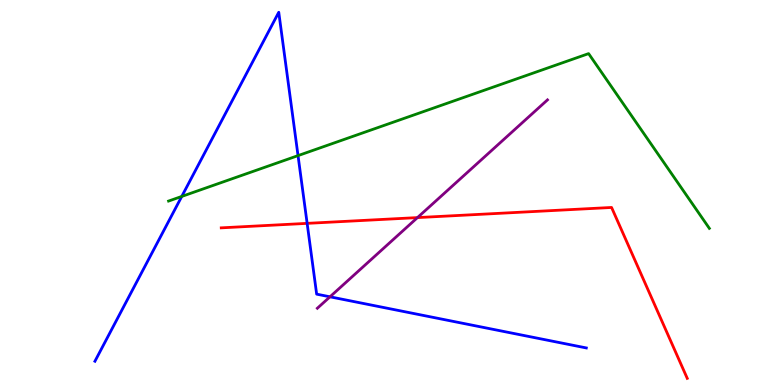[{'lines': ['blue', 'red'], 'intersections': [{'x': 3.96, 'y': 4.2}]}, {'lines': ['green', 'red'], 'intersections': []}, {'lines': ['purple', 'red'], 'intersections': [{'x': 5.39, 'y': 4.35}]}, {'lines': ['blue', 'green'], 'intersections': [{'x': 2.35, 'y': 4.9}, {'x': 3.85, 'y': 5.96}]}, {'lines': ['blue', 'purple'], 'intersections': [{'x': 4.26, 'y': 2.29}]}, {'lines': ['green', 'purple'], 'intersections': []}]